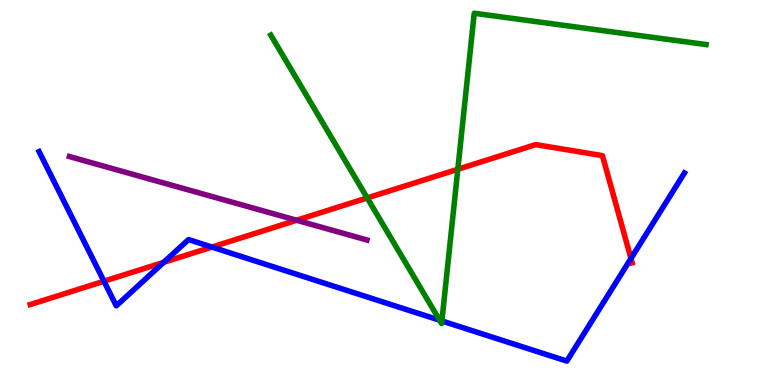[{'lines': ['blue', 'red'], 'intersections': [{'x': 1.34, 'y': 2.7}, {'x': 2.11, 'y': 3.19}, {'x': 2.73, 'y': 3.58}, {'x': 8.14, 'y': 3.29}]}, {'lines': ['green', 'red'], 'intersections': [{'x': 4.74, 'y': 4.86}, {'x': 5.91, 'y': 5.6}]}, {'lines': ['purple', 'red'], 'intersections': [{'x': 3.83, 'y': 4.28}]}, {'lines': ['blue', 'green'], 'intersections': [{'x': 5.67, 'y': 1.68}, {'x': 5.7, 'y': 1.66}]}, {'lines': ['blue', 'purple'], 'intersections': []}, {'lines': ['green', 'purple'], 'intersections': []}]